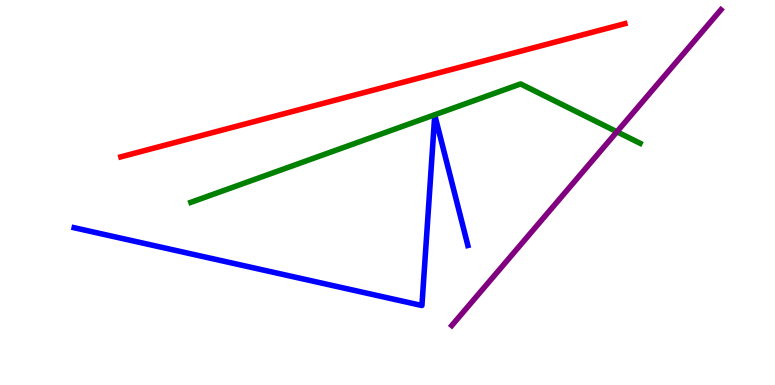[{'lines': ['blue', 'red'], 'intersections': []}, {'lines': ['green', 'red'], 'intersections': []}, {'lines': ['purple', 'red'], 'intersections': []}, {'lines': ['blue', 'green'], 'intersections': []}, {'lines': ['blue', 'purple'], 'intersections': []}, {'lines': ['green', 'purple'], 'intersections': [{'x': 7.96, 'y': 6.58}]}]